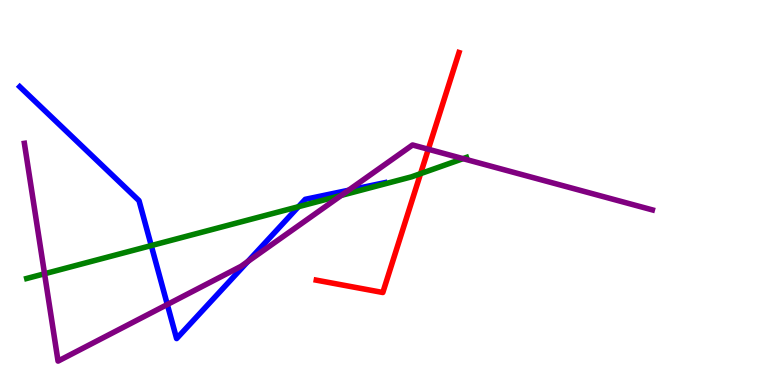[{'lines': ['blue', 'red'], 'intersections': []}, {'lines': ['green', 'red'], 'intersections': [{'x': 5.43, 'y': 5.49}]}, {'lines': ['purple', 'red'], 'intersections': [{'x': 5.53, 'y': 6.12}]}, {'lines': ['blue', 'green'], 'intersections': [{'x': 1.95, 'y': 3.62}, {'x': 3.85, 'y': 4.63}]}, {'lines': ['blue', 'purple'], 'intersections': [{'x': 2.16, 'y': 2.09}, {'x': 3.2, 'y': 3.21}, {'x': 4.5, 'y': 5.06}]}, {'lines': ['green', 'purple'], 'intersections': [{'x': 0.575, 'y': 2.89}, {'x': 4.4, 'y': 4.93}, {'x': 5.97, 'y': 5.88}]}]